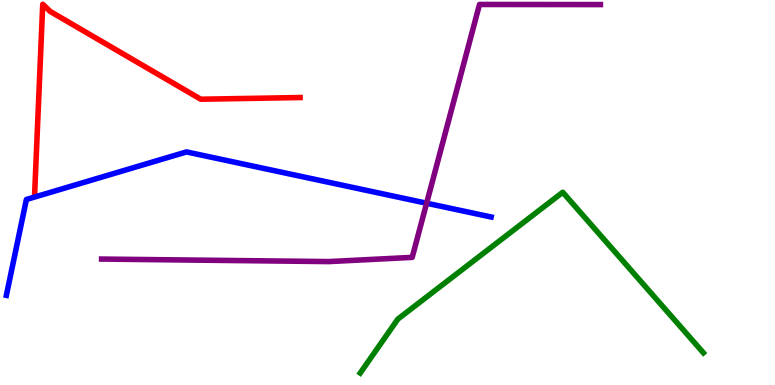[{'lines': ['blue', 'red'], 'intersections': []}, {'lines': ['green', 'red'], 'intersections': []}, {'lines': ['purple', 'red'], 'intersections': []}, {'lines': ['blue', 'green'], 'intersections': []}, {'lines': ['blue', 'purple'], 'intersections': [{'x': 5.5, 'y': 4.72}]}, {'lines': ['green', 'purple'], 'intersections': []}]